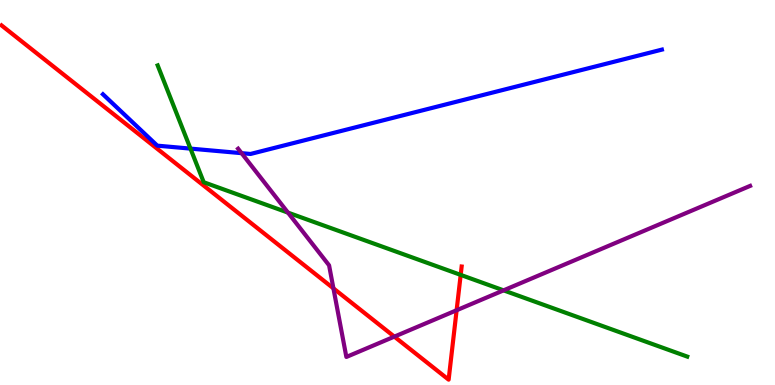[{'lines': ['blue', 'red'], 'intersections': []}, {'lines': ['green', 'red'], 'intersections': [{'x': 5.94, 'y': 2.86}]}, {'lines': ['purple', 'red'], 'intersections': [{'x': 4.3, 'y': 2.51}, {'x': 5.09, 'y': 1.26}, {'x': 5.89, 'y': 1.94}]}, {'lines': ['blue', 'green'], 'intersections': [{'x': 2.46, 'y': 6.14}]}, {'lines': ['blue', 'purple'], 'intersections': [{'x': 3.12, 'y': 6.02}]}, {'lines': ['green', 'purple'], 'intersections': [{'x': 3.72, 'y': 4.48}, {'x': 6.5, 'y': 2.46}]}]